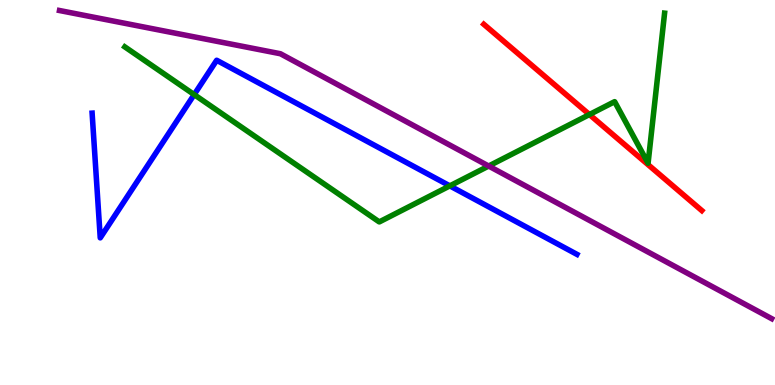[{'lines': ['blue', 'red'], 'intersections': []}, {'lines': ['green', 'red'], 'intersections': [{'x': 7.61, 'y': 7.02}]}, {'lines': ['purple', 'red'], 'intersections': []}, {'lines': ['blue', 'green'], 'intersections': [{'x': 2.51, 'y': 7.54}, {'x': 5.8, 'y': 5.17}]}, {'lines': ['blue', 'purple'], 'intersections': []}, {'lines': ['green', 'purple'], 'intersections': [{'x': 6.31, 'y': 5.69}]}]